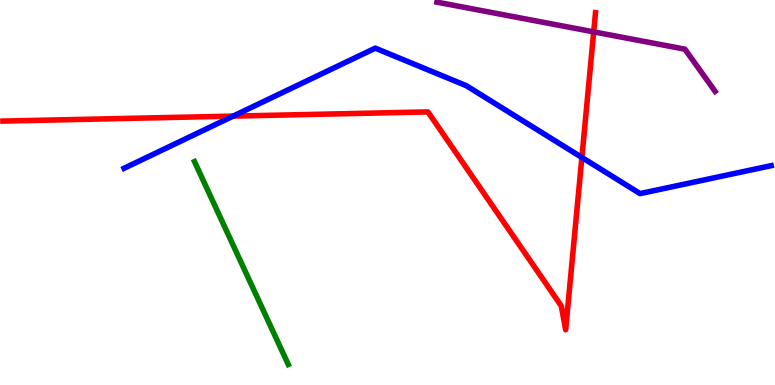[{'lines': ['blue', 'red'], 'intersections': [{'x': 3.01, 'y': 6.98}, {'x': 7.51, 'y': 5.91}]}, {'lines': ['green', 'red'], 'intersections': []}, {'lines': ['purple', 'red'], 'intersections': [{'x': 7.66, 'y': 9.17}]}, {'lines': ['blue', 'green'], 'intersections': []}, {'lines': ['blue', 'purple'], 'intersections': []}, {'lines': ['green', 'purple'], 'intersections': []}]